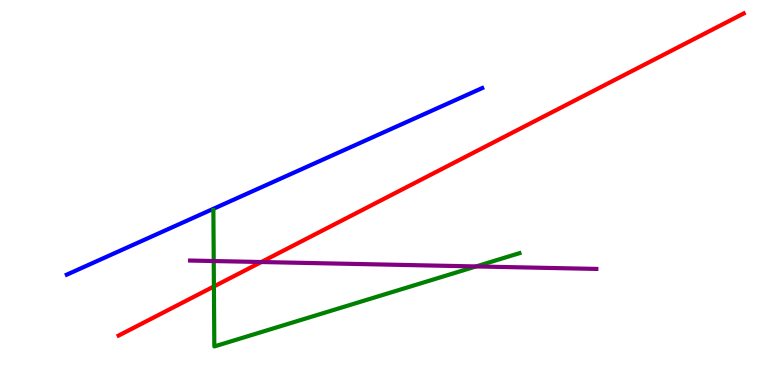[{'lines': ['blue', 'red'], 'intersections': []}, {'lines': ['green', 'red'], 'intersections': [{'x': 2.76, 'y': 2.56}]}, {'lines': ['purple', 'red'], 'intersections': [{'x': 3.37, 'y': 3.19}]}, {'lines': ['blue', 'green'], 'intersections': []}, {'lines': ['blue', 'purple'], 'intersections': []}, {'lines': ['green', 'purple'], 'intersections': [{'x': 2.76, 'y': 3.22}, {'x': 6.14, 'y': 3.08}]}]